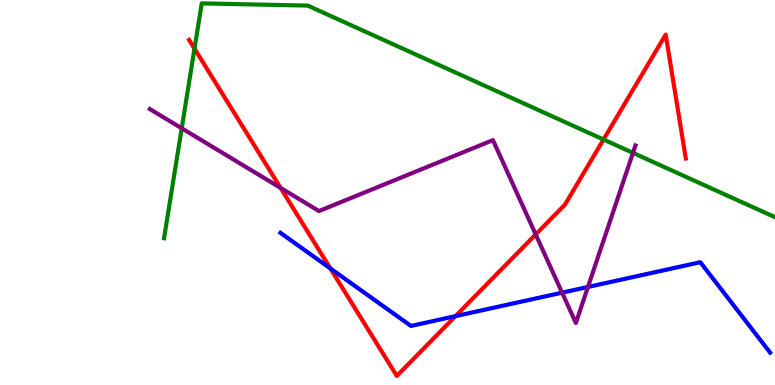[{'lines': ['blue', 'red'], 'intersections': [{'x': 4.26, 'y': 3.03}, {'x': 5.88, 'y': 1.79}]}, {'lines': ['green', 'red'], 'intersections': [{'x': 2.51, 'y': 8.74}, {'x': 7.79, 'y': 6.38}]}, {'lines': ['purple', 'red'], 'intersections': [{'x': 3.62, 'y': 5.12}, {'x': 6.91, 'y': 3.91}]}, {'lines': ['blue', 'green'], 'intersections': []}, {'lines': ['blue', 'purple'], 'intersections': [{'x': 7.25, 'y': 2.4}, {'x': 7.59, 'y': 2.55}]}, {'lines': ['green', 'purple'], 'intersections': [{'x': 2.34, 'y': 6.67}, {'x': 8.17, 'y': 6.03}]}]